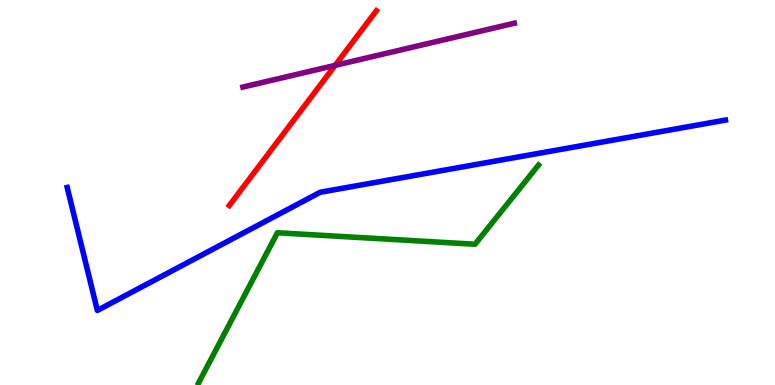[{'lines': ['blue', 'red'], 'intersections': []}, {'lines': ['green', 'red'], 'intersections': []}, {'lines': ['purple', 'red'], 'intersections': [{'x': 4.32, 'y': 8.3}]}, {'lines': ['blue', 'green'], 'intersections': []}, {'lines': ['blue', 'purple'], 'intersections': []}, {'lines': ['green', 'purple'], 'intersections': []}]